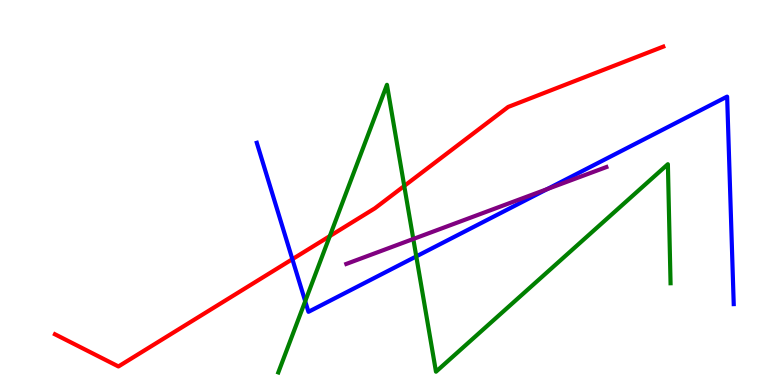[{'lines': ['blue', 'red'], 'intersections': [{'x': 3.77, 'y': 3.27}]}, {'lines': ['green', 'red'], 'intersections': [{'x': 4.26, 'y': 3.87}, {'x': 5.22, 'y': 5.17}]}, {'lines': ['purple', 'red'], 'intersections': []}, {'lines': ['blue', 'green'], 'intersections': [{'x': 3.94, 'y': 2.18}, {'x': 5.37, 'y': 3.34}]}, {'lines': ['blue', 'purple'], 'intersections': [{'x': 7.06, 'y': 5.09}]}, {'lines': ['green', 'purple'], 'intersections': [{'x': 5.33, 'y': 3.79}]}]